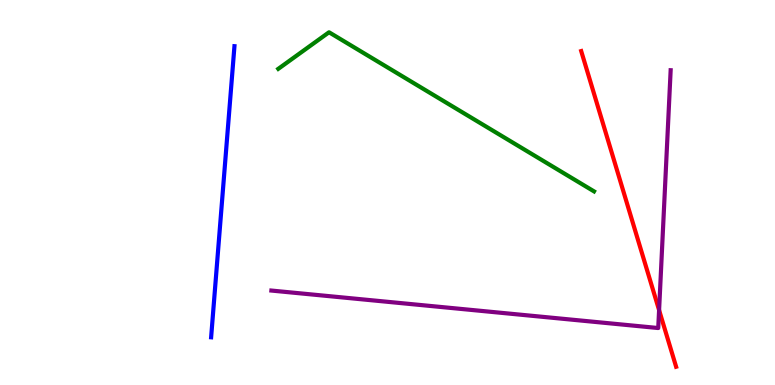[{'lines': ['blue', 'red'], 'intersections': []}, {'lines': ['green', 'red'], 'intersections': []}, {'lines': ['purple', 'red'], 'intersections': [{'x': 8.5, 'y': 1.94}]}, {'lines': ['blue', 'green'], 'intersections': []}, {'lines': ['blue', 'purple'], 'intersections': []}, {'lines': ['green', 'purple'], 'intersections': []}]